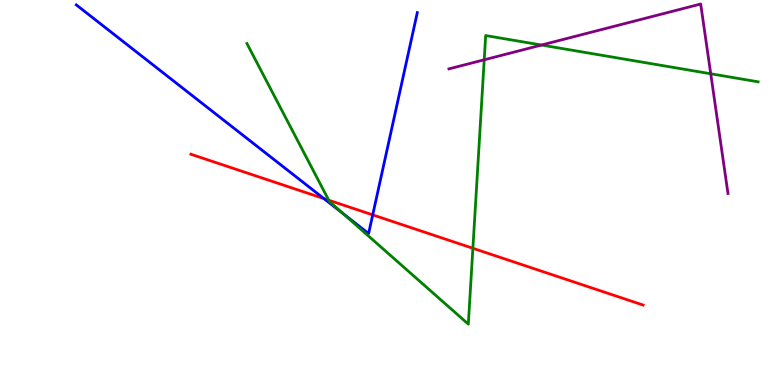[{'lines': ['blue', 'red'], 'intersections': [{'x': 4.18, 'y': 4.84}, {'x': 4.81, 'y': 4.42}]}, {'lines': ['green', 'red'], 'intersections': [{'x': 4.24, 'y': 4.8}, {'x': 6.1, 'y': 3.55}]}, {'lines': ['purple', 'red'], 'intersections': []}, {'lines': ['blue', 'green'], 'intersections': [{'x': 4.43, 'y': 4.45}]}, {'lines': ['blue', 'purple'], 'intersections': []}, {'lines': ['green', 'purple'], 'intersections': [{'x': 6.25, 'y': 8.45}, {'x': 6.99, 'y': 8.83}, {'x': 9.17, 'y': 8.08}]}]